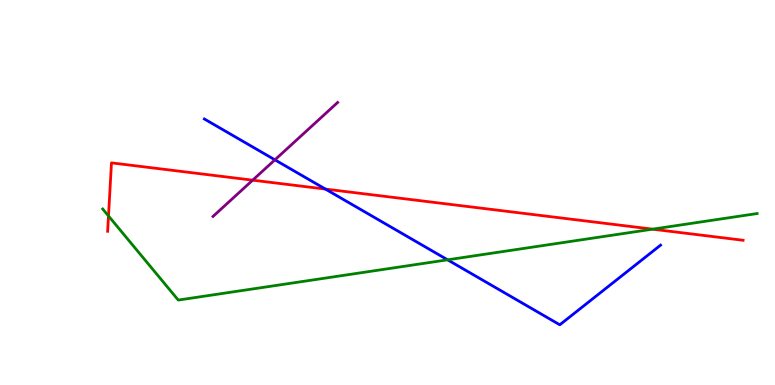[{'lines': ['blue', 'red'], 'intersections': [{'x': 4.2, 'y': 5.09}]}, {'lines': ['green', 'red'], 'intersections': [{'x': 1.4, 'y': 4.39}, {'x': 8.42, 'y': 4.05}]}, {'lines': ['purple', 'red'], 'intersections': [{'x': 3.26, 'y': 5.32}]}, {'lines': ['blue', 'green'], 'intersections': [{'x': 5.78, 'y': 3.25}]}, {'lines': ['blue', 'purple'], 'intersections': [{'x': 3.55, 'y': 5.85}]}, {'lines': ['green', 'purple'], 'intersections': []}]